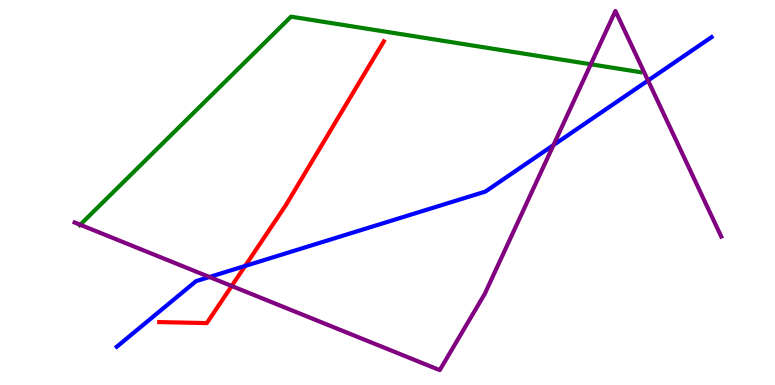[{'lines': ['blue', 'red'], 'intersections': [{'x': 3.16, 'y': 3.09}]}, {'lines': ['green', 'red'], 'intersections': []}, {'lines': ['purple', 'red'], 'intersections': [{'x': 2.99, 'y': 2.57}]}, {'lines': ['blue', 'green'], 'intersections': []}, {'lines': ['blue', 'purple'], 'intersections': [{'x': 2.7, 'y': 2.81}, {'x': 7.14, 'y': 6.23}, {'x': 8.36, 'y': 7.91}]}, {'lines': ['green', 'purple'], 'intersections': [{'x': 1.03, 'y': 4.16}, {'x': 7.62, 'y': 8.33}]}]